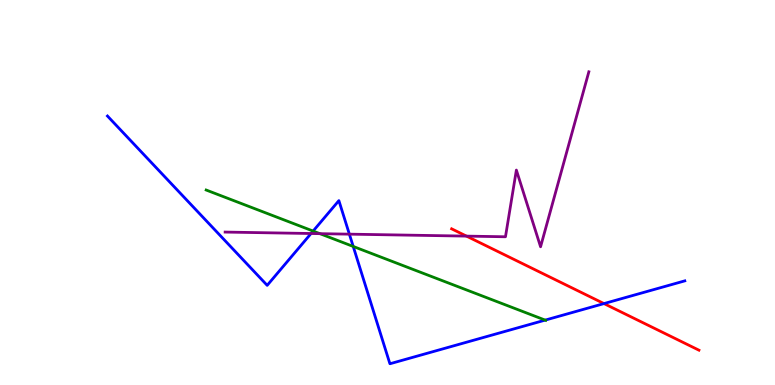[{'lines': ['blue', 'red'], 'intersections': [{'x': 7.79, 'y': 2.11}]}, {'lines': ['green', 'red'], 'intersections': []}, {'lines': ['purple', 'red'], 'intersections': [{'x': 6.02, 'y': 3.87}]}, {'lines': ['blue', 'green'], 'intersections': [{'x': 4.04, 'y': 4.0}, {'x': 4.56, 'y': 3.6}, {'x': 7.03, 'y': 1.69}]}, {'lines': ['blue', 'purple'], 'intersections': [{'x': 4.01, 'y': 3.93}, {'x': 4.51, 'y': 3.92}]}, {'lines': ['green', 'purple'], 'intersections': [{'x': 4.13, 'y': 3.93}]}]